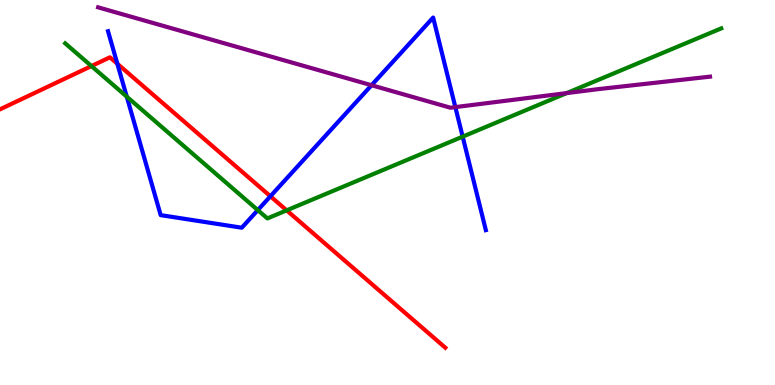[{'lines': ['blue', 'red'], 'intersections': [{'x': 1.51, 'y': 8.34}, {'x': 3.49, 'y': 4.9}]}, {'lines': ['green', 'red'], 'intersections': [{'x': 1.18, 'y': 8.28}, {'x': 3.7, 'y': 4.54}]}, {'lines': ['purple', 'red'], 'intersections': []}, {'lines': ['blue', 'green'], 'intersections': [{'x': 1.64, 'y': 7.49}, {'x': 3.33, 'y': 4.54}, {'x': 5.97, 'y': 6.45}]}, {'lines': ['blue', 'purple'], 'intersections': [{'x': 4.79, 'y': 7.79}, {'x': 5.88, 'y': 7.22}]}, {'lines': ['green', 'purple'], 'intersections': [{'x': 7.31, 'y': 7.58}]}]